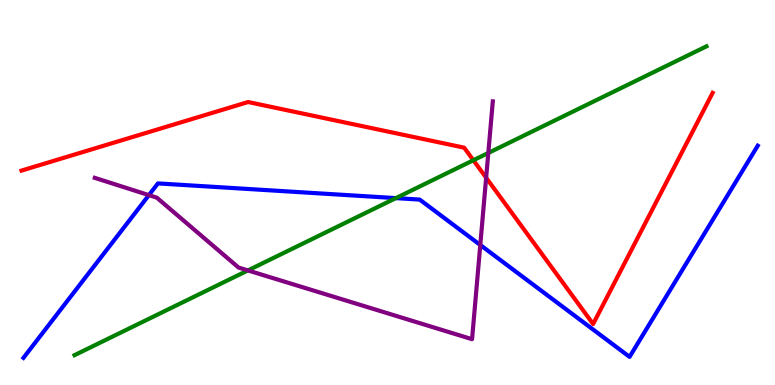[{'lines': ['blue', 'red'], 'intersections': []}, {'lines': ['green', 'red'], 'intersections': [{'x': 6.11, 'y': 5.84}]}, {'lines': ['purple', 'red'], 'intersections': [{'x': 6.27, 'y': 5.38}]}, {'lines': ['blue', 'green'], 'intersections': [{'x': 5.11, 'y': 4.85}]}, {'lines': ['blue', 'purple'], 'intersections': [{'x': 1.92, 'y': 4.93}, {'x': 6.2, 'y': 3.64}]}, {'lines': ['green', 'purple'], 'intersections': [{'x': 3.2, 'y': 2.98}, {'x': 6.3, 'y': 6.03}]}]